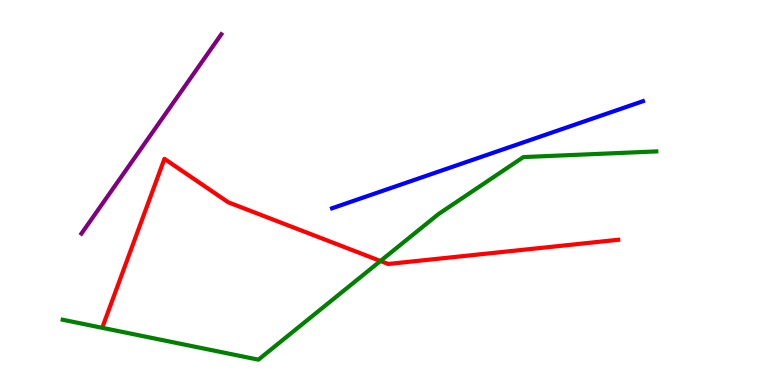[{'lines': ['blue', 'red'], 'intersections': []}, {'lines': ['green', 'red'], 'intersections': [{'x': 4.91, 'y': 3.22}]}, {'lines': ['purple', 'red'], 'intersections': []}, {'lines': ['blue', 'green'], 'intersections': []}, {'lines': ['blue', 'purple'], 'intersections': []}, {'lines': ['green', 'purple'], 'intersections': []}]